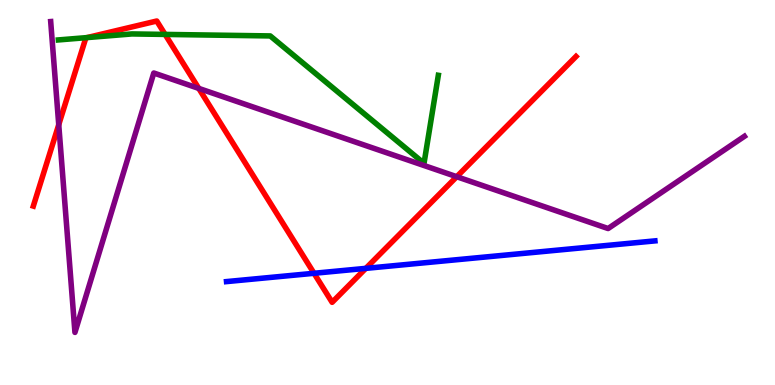[{'lines': ['blue', 'red'], 'intersections': [{'x': 4.05, 'y': 2.9}, {'x': 4.72, 'y': 3.03}]}, {'lines': ['green', 'red'], 'intersections': [{'x': 1.12, 'y': 9.02}, {'x': 2.13, 'y': 9.11}]}, {'lines': ['purple', 'red'], 'intersections': [{'x': 0.758, 'y': 6.76}, {'x': 2.56, 'y': 7.7}, {'x': 5.89, 'y': 5.41}]}, {'lines': ['blue', 'green'], 'intersections': []}, {'lines': ['blue', 'purple'], 'intersections': []}, {'lines': ['green', 'purple'], 'intersections': []}]